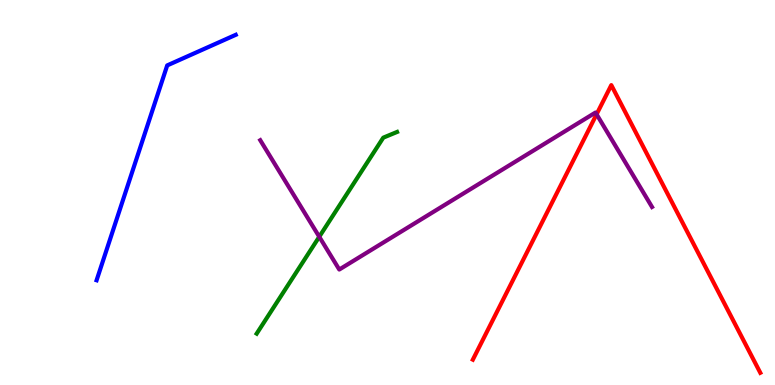[{'lines': ['blue', 'red'], 'intersections': []}, {'lines': ['green', 'red'], 'intersections': []}, {'lines': ['purple', 'red'], 'intersections': [{'x': 7.7, 'y': 7.03}]}, {'lines': ['blue', 'green'], 'intersections': []}, {'lines': ['blue', 'purple'], 'intersections': []}, {'lines': ['green', 'purple'], 'intersections': [{'x': 4.12, 'y': 3.85}]}]